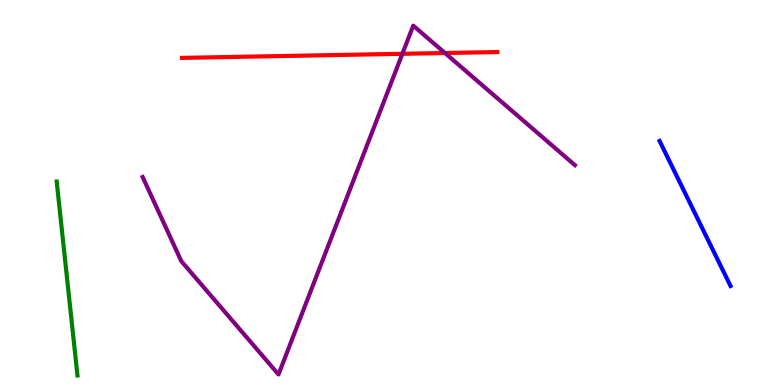[{'lines': ['blue', 'red'], 'intersections': []}, {'lines': ['green', 'red'], 'intersections': []}, {'lines': ['purple', 'red'], 'intersections': [{'x': 5.19, 'y': 8.6}, {'x': 5.74, 'y': 8.62}]}, {'lines': ['blue', 'green'], 'intersections': []}, {'lines': ['blue', 'purple'], 'intersections': []}, {'lines': ['green', 'purple'], 'intersections': []}]